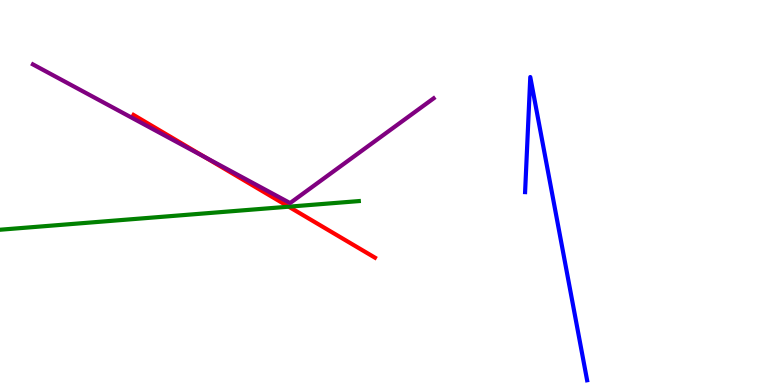[{'lines': ['blue', 'red'], 'intersections': []}, {'lines': ['green', 'red'], 'intersections': [{'x': 3.73, 'y': 4.63}]}, {'lines': ['purple', 'red'], 'intersections': [{'x': 2.64, 'y': 5.92}]}, {'lines': ['blue', 'green'], 'intersections': []}, {'lines': ['blue', 'purple'], 'intersections': []}, {'lines': ['green', 'purple'], 'intersections': []}]